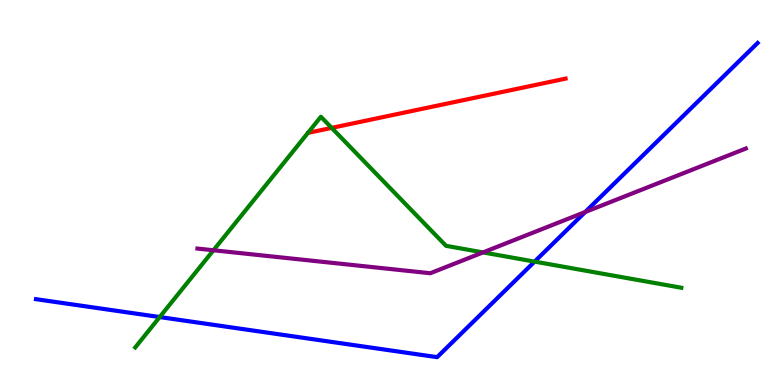[{'lines': ['blue', 'red'], 'intersections': []}, {'lines': ['green', 'red'], 'intersections': [{'x': 4.28, 'y': 6.68}]}, {'lines': ['purple', 'red'], 'intersections': []}, {'lines': ['blue', 'green'], 'intersections': [{'x': 2.06, 'y': 1.76}, {'x': 6.9, 'y': 3.21}]}, {'lines': ['blue', 'purple'], 'intersections': [{'x': 7.55, 'y': 4.49}]}, {'lines': ['green', 'purple'], 'intersections': [{'x': 2.75, 'y': 3.5}, {'x': 6.23, 'y': 3.44}]}]